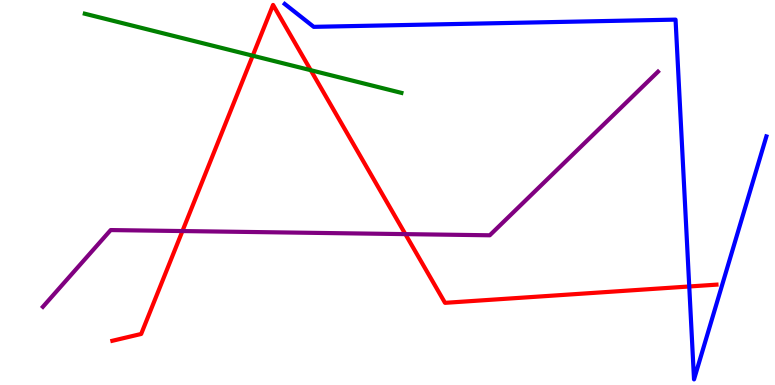[{'lines': ['blue', 'red'], 'intersections': [{'x': 8.89, 'y': 2.56}]}, {'lines': ['green', 'red'], 'intersections': [{'x': 3.26, 'y': 8.55}, {'x': 4.01, 'y': 8.18}]}, {'lines': ['purple', 'red'], 'intersections': [{'x': 2.35, 'y': 4.0}, {'x': 5.23, 'y': 3.92}]}, {'lines': ['blue', 'green'], 'intersections': []}, {'lines': ['blue', 'purple'], 'intersections': []}, {'lines': ['green', 'purple'], 'intersections': []}]